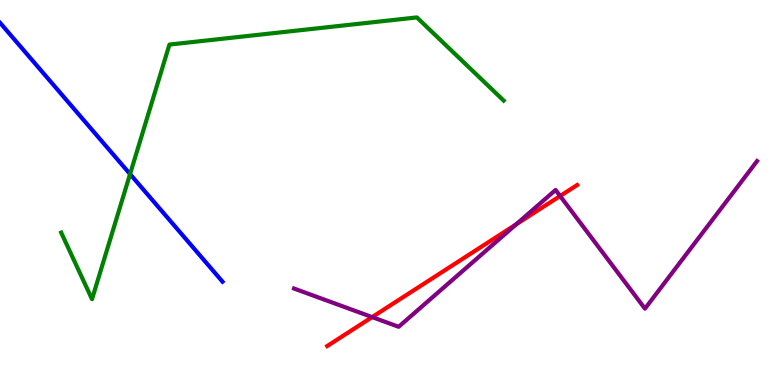[{'lines': ['blue', 'red'], 'intersections': []}, {'lines': ['green', 'red'], 'intersections': []}, {'lines': ['purple', 'red'], 'intersections': [{'x': 4.8, 'y': 1.76}, {'x': 6.66, 'y': 4.17}, {'x': 7.23, 'y': 4.91}]}, {'lines': ['blue', 'green'], 'intersections': [{'x': 1.68, 'y': 5.48}]}, {'lines': ['blue', 'purple'], 'intersections': []}, {'lines': ['green', 'purple'], 'intersections': []}]